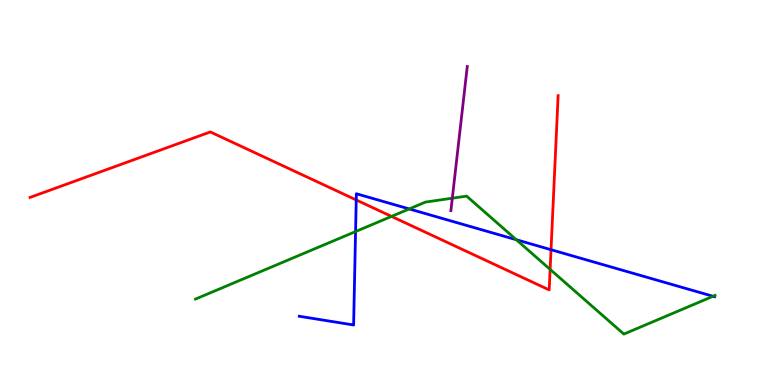[{'lines': ['blue', 'red'], 'intersections': [{'x': 4.6, 'y': 4.81}, {'x': 7.11, 'y': 3.51}]}, {'lines': ['green', 'red'], 'intersections': [{'x': 5.05, 'y': 4.38}, {'x': 7.1, 'y': 3.0}]}, {'lines': ['purple', 'red'], 'intersections': []}, {'lines': ['blue', 'green'], 'intersections': [{'x': 4.59, 'y': 3.99}, {'x': 5.28, 'y': 4.57}, {'x': 6.66, 'y': 3.77}, {'x': 9.2, 'y': 2.3}]}, {'lines': ['blue', 'purple'], 'intersections': []}, {'lines': ['green', 'purple'], 'intersections': [{'x': 5.84, 'y': 4.85}]}]